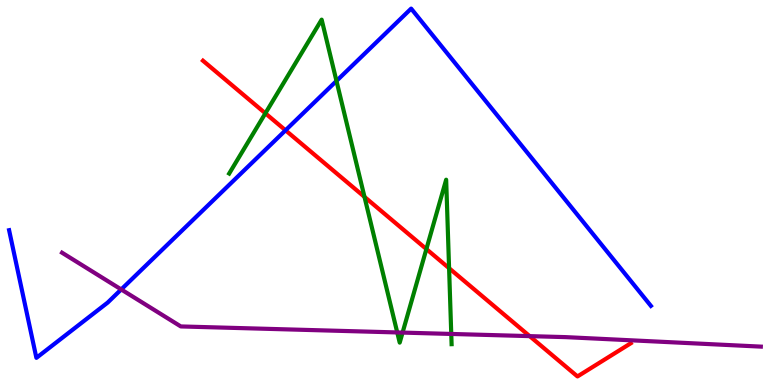[{'lines': ['blue', 'red'], 'intersections': [{'x': 3.68, 'y': 6.62}]}, {'lines': ['green', 'red'], 'intersections': [{'x': 3.42, 'y': 7.06}, {'x': 4.7, 'y': 4.89}, {'x': 5.5, 'y': 3.53}, {'x': 5.79, 'y': 3.03}]}, {'lines': ['purple', 'red'], 'intersections': [{'x': 6.83, 'y': 1.27}]}, {'lines': ['blue', 'green'], 'intersections': [{'x': 4.34, 'y': 7.9}]}, {'lines': ['blue', 'purple'], 'intersections': [{'x': 1.56, 'y': 2.48}]}, {'lines': ['green', 'purple'], 'intersections': [{'x': 5.13, 'y': 1.36}, {'x': 5.19, 'y': 1.36}, {'x': 5.82, 'y': 1.33}]}]